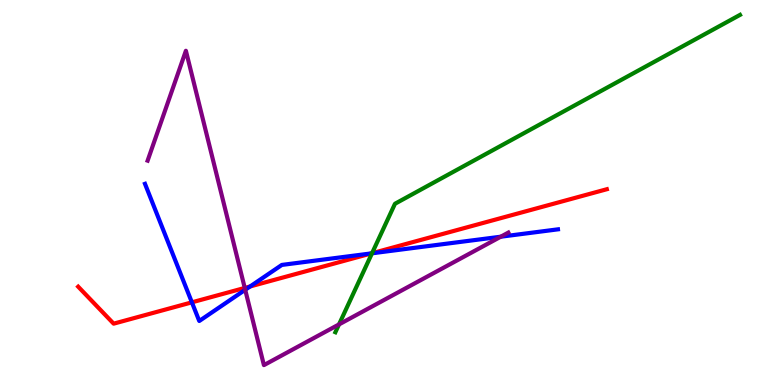[{'lines': ['blue', 'red'], 'intersections': [{'x': 2.48, 'y': 2.15}, {'x': 3.23, 'y': 2.56}, {'x': 4.79, 'y': 3.42}]}, {'lines': ['green', 'red'], 'intersections': [{'x': 4.8, 'y': 3.42}]}, {'lines': ['purple', 'red'], 'intersections': [{'x': 3.16, 'y': 2.52}]}, {'lines': ['blue', 'green'], 'intersections': [{'x': 4.8, 'y': 3.42}]}, {'lines': ['blue', 'purple'], 'intersections': [{'x': 3.16, 'y': 2.47}, {'x': 6.46, 'y': 3.85}]}, {'lines': ['green', 'purple'], 'intersections': [{'x': 4.37, 'y': 1.57}]}]